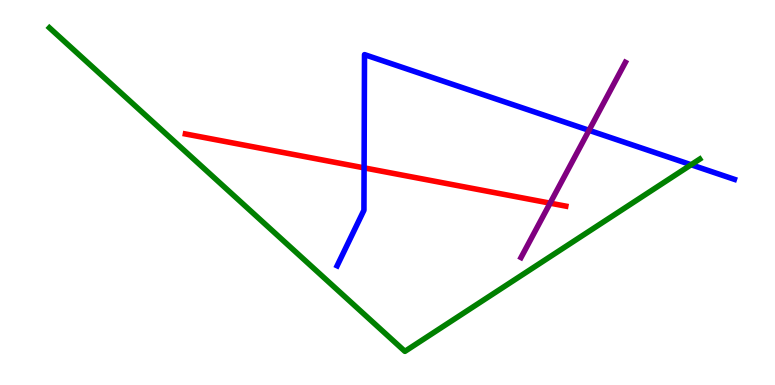[{'lines': ['blue', 'red'], 'intersections': [{'x': 4.7, 'y': 5.64}]}, {'lines': ['green', 'red'], 'intersections': []}, {'lines': ['purple', 'red'], 'intersections': [{'x': 7.1, 'y': 4.72}]}, {'lines': ['blue', 'green'], 'intersections': [{'x': 8.92, 'y': 5.72}]}, {'lines': ['blue', 'purple'], 'intersections': [{'x': 7.6, 'y': 6.61}]}, {'lines': ['green', 'purple'], 'intersections': []}]